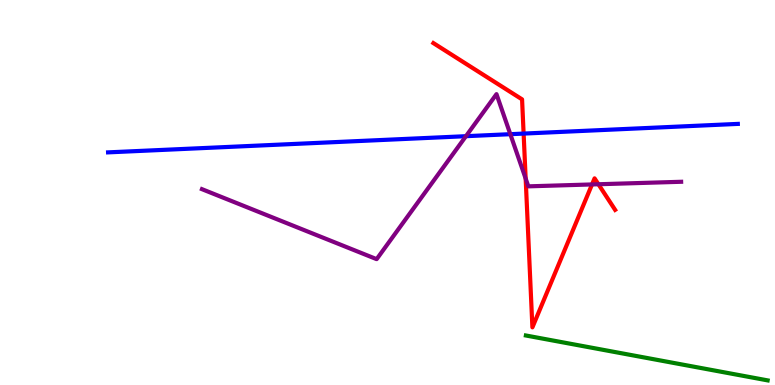[{'lines': ['blue', 'red'], 'intersections': [{'x': 6.76, 'y': 6.53}]}, {'lines': ['green', 'red'], 'intersections': []}, {'lines': ['purple', 'red'], 'intersections': [{'x': 6.78, 'y': 5.36}, {'x': 7.64, 'y': 5.21}, {'x': 7.72, 'y': 5.21}]}, {'lines': ['blue', 'green'], 'intersections': []}, {'lines': ['blue', 'purple'], 'intersections': [{'x': 6.01, 'y': 6.46}, {'x': 6.58, 'y': 6.51}]}, {'lines': ['green', 'purple'], 'intersections': []}]